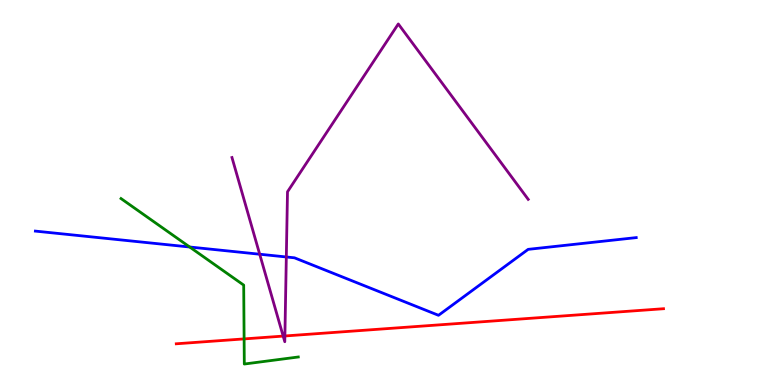[{'lines': ['blue', 'red'], 'intersections': []}, {'lines': ['green', 'red'], 'intersections': [{'x': 3.15, 'y': 1.2}]}, {'lines': ['purple', 'red'], 'intersections': [{'x': 3.65, 'y': 1.27}, {'x': 3.68, 'y': 1.27}]}, {'lines': ['blue', 'green'], 'intersections': [{'x': 2.45, 'y': 3.58}]}, {'lines': ['blue', 'purple'], 'intersections': [{'x': 3.35, 'y': 3.4}, {'x': 3.69, 'y': 3.33}]}, {'lines': ['green', 'purple'], 'intersections': []}]